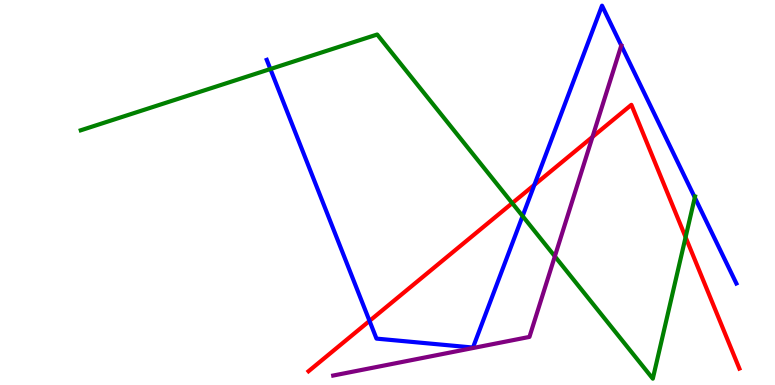[{'lines': ['blue', 'red'], 'intersections': [{'x': 4.77, 'y': 1.66}, {'x': 6.9, 'y': 5.2}]}, {'lines': ['green', 'red'], 'intersections': [{'x': 6.61, 'y': 4.72}, {'x': 8.85, 'y': 3.84}]}, {'lines': ['purple', 'red'], 'intersections': [{'x': 7.64, 'y': 6.44}]}, {'lines': ['blue', 'green'], 'intersections': [{'x': 3.49, 'y': 8.21}, {'x': 6.74, 'y': 4.39}, {'x': 8.97, 'y': 4.87}]}, {'lines': ['blue', 'purple'], 'intersections': []}, {'lines': ['green', 'purple'], 'intersections': [{'x': 7.16, 'y': 3.34}]}]